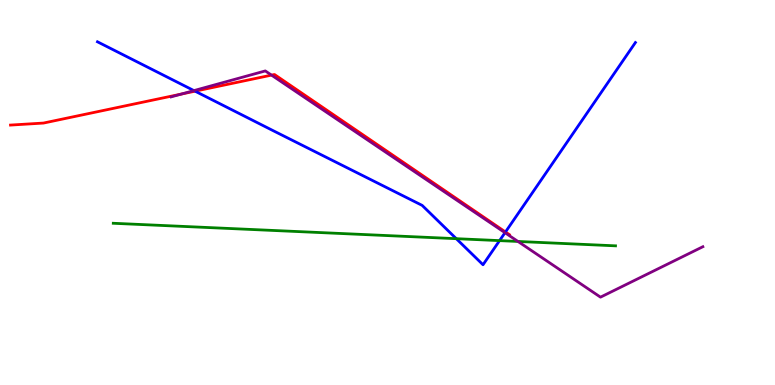[{'lines': ['blue', 'red'], 'intersections': [{'x': 2.52, 'y': 7.63}, {'x': 6.52, 'y': 3.97}]}, {'lines': ['green', 'red'], 'intersections': []}, {'lines': ['purple', 'red'], 'intersections': [{'x': 2.34, 'y': 7.56}, {'x': 3.5, 'y': 8.05}]}, {'lines': ['blue', 'green'], 'intersections': [{'x': 5.89, 'y': 3.8}, {'x': 6.45, 'y': 3.75}]}, {'lines': ['blue', 'purple'], 'intersections': [{'x': 2.5, 'y': 7.65}, {'x': 6.52, 'y': 3.96}]}, {'lines': ['green', 'purple'], 'intersections': [{'x': 6.68, 'y': 3.73}]}]